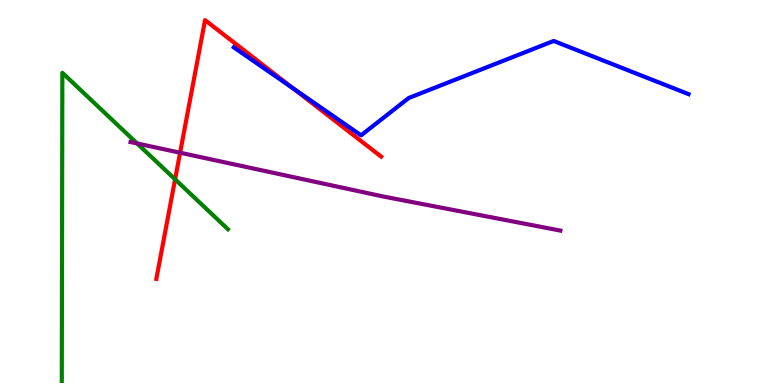[{'lines': ['blue', 'red'], 'intersections': [{'x': 3.78, 'y': 7.71}]}, {'lines': ['green', 'red'], 'intersections': [{'x': 2.26, 'y': 5.34}]}, {'lines': ['purple', 'red'], 'intersections': [{'x': 2.32, 'y': 6.03}]}, {'lines': ['blue', 'green'], 'intersections': []}, {'lines': ['blue', 'purple'], 'intersections': []}, {'lines': ['green', 'purple'], 'intersections': [{'x': 1.77, 'y': 6.27}]}]